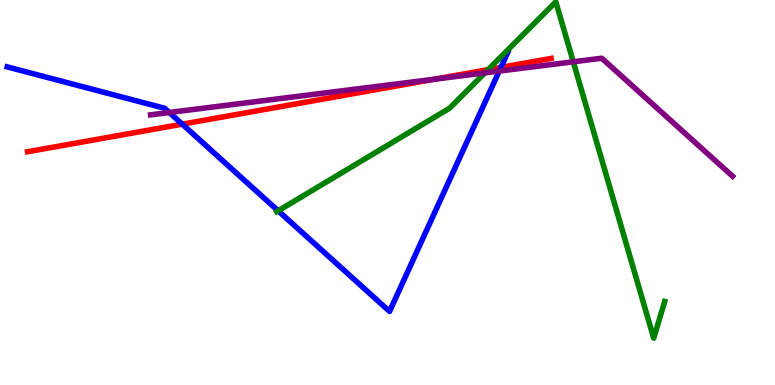[{'lines': ['blue', 'red'], 'intersections': [{'x': 2.35, 'y': 6.77}, {'x': 6.46, 'y': 8.25}]}, {'lines': ['green', 'red'], 'intersections': [{'x': 6.3, 'y': 8.19}]}, {'lines': ['purple', 'red'], 'intersections': [{'x': 5.6, 'y': 7.94}]}, {'lines': ['blue', 'green'], 'intersections': [{'x': 3.59, 'y': 4.52}]}, {'lines': ['blue', 'purple'], 'intersections': [{'x': 2.18, 'y': 7.08}, {'x': 6.44, 'y': 8.15}]}, {'lines': ['green', 'purple'], 'intersections': [{'x': 6.26, 'y': 8.11}, {'x': 7.4, 'y': 8.39}]}]